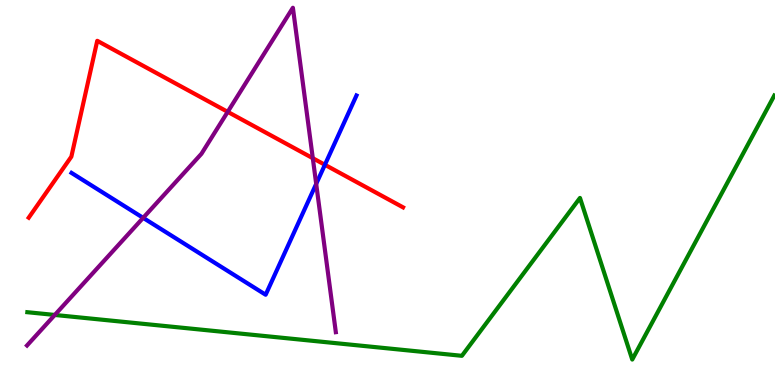[{'lines': ['blue', 'red'], 'intersections': [{'x': 4.19, 'y': 5.72}]}, {'lines': ['green', 'red'], 'intersections': []}, {'lines': ['purple', 'red'], 'intersections': [{'x': 2.94, 'y': 7.09}, {'x': 4.04, 'y': 5.89}]}, {'lines': ['blue', 'green'], 'intersections': []}, {'lines': ['blue', 'purple'], 'intersections': [{'x': 1.85, 'y': 4.34}, {'x': 4.08, 'y': 5.22}]}, {'lines': ['green', 'purple'], 'intersections': [{'x': 0.707, 'y': 1.82}]}]